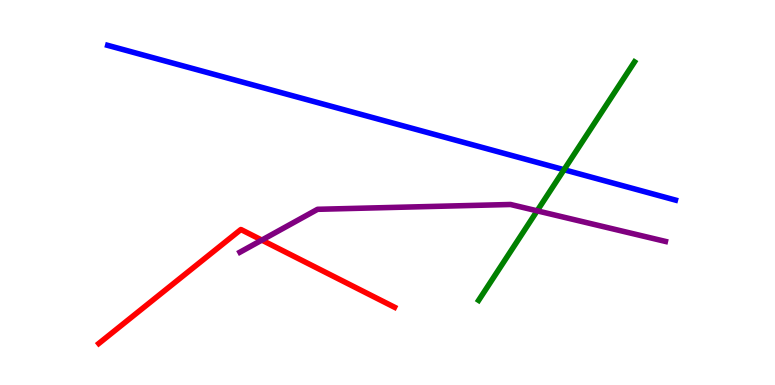[{'lines': ['blue', 'red'], 'intersections': []}, {'lines': ['green', 'red'], 'intersections': []}, {'lines': ['purple', 'red'], 'intersections': [{'x': 3.38, 'y': 3.76}]}, {'lines': ['blue', 'green'], 'intersections': [{'x': 7.28, 'y': 5.59}]}, {'lines': ['blue', 'purple'], 'intersections': []}, {'lines': ['green', 'purple'], 'intersections': [{'x': 6.93, 'y': 4.52}]}]